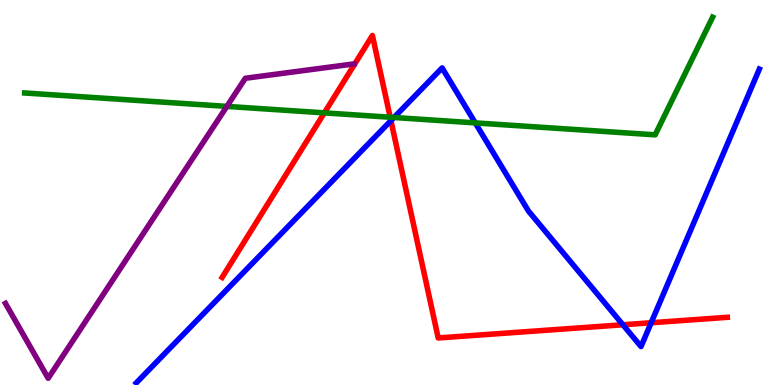[{'lines': ['blue', 'red'], 'intersections': [{'x': 5.04, 'y': 6.87}, {'x': 8.04, 'y': 1.56}, {'x': 8.4, 'y': 1.62}]}, {'lines': ['green', 'red'], 'intersections': [{'x': 4.19, 'y': 7.07}, {'x': 5.03, 'y': 6.95}]}, {'lines': ['purple', 'red'], 'intersections': []}, {'lines': ['blue', 'green'], 'intersections': [{'x': 5.08, 'y': 6.95}, {'x': 6.13, 'y': 6.81}]}, {'lines': ['blue', 'purple'], 'intersections': []}, {'lines': ['green', 'purple'], 'intersections': [{'x': 2.93, 'y': 7.24}]}]